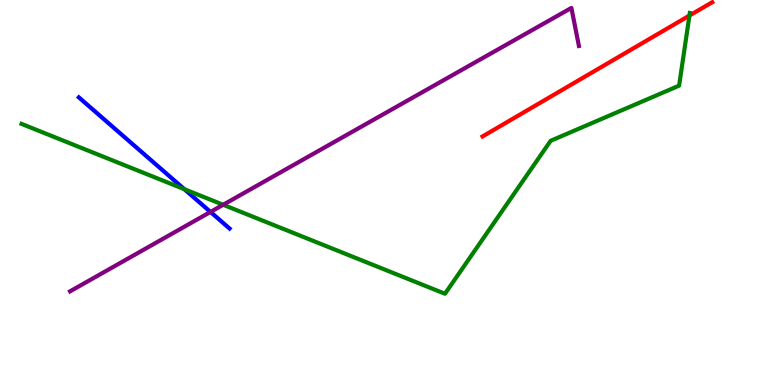[{'lines': ['blue', 'red'], 'intersections': []}, {'lines': ['green', 'red'], 'intersections': [{'x': 8.9, 'y': 9.6}]}, {'lines': ['purple', 'red'], 'intersections': []}, {'lines': ['blue', 'green'], 'intersections': [{'x': 2.38, 'y': 5.09}]}, {'lines': ['blue', 'purple'], 'intersections': [{'x': 2.72, 'y': 4.49}]}, {'lines': ['green', 'purple'], 'intersections': [{'x': 2.88, 'y': 4.68}]}]